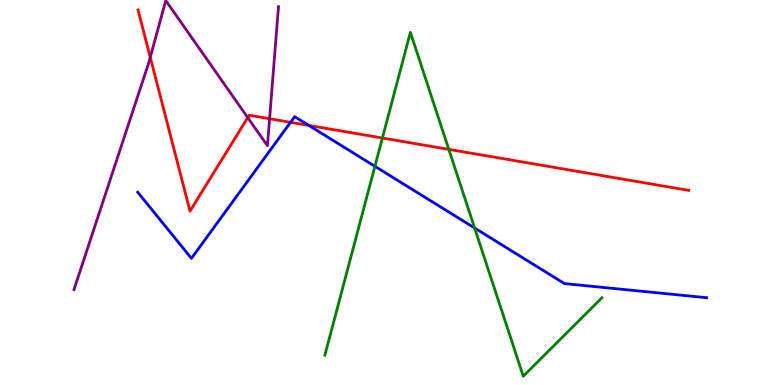[{'lines': ['blue', 'red'], 'intersections': [{'x': 3.75, 'y': 6.82}, {'x': 3.99, 'y': 6.74}]}, {'lines': ['green', 'red'], 'intersections': [{'x': 4.93, 'y': 6.41}, {'x': 5.79, 'y': 6.12}]}, {'lines': ['purple', 'red'], 'intersections': [{'x': 1.94, 'y': 8.51}, {'x': 3.2, 'y': 6.95}, {'x': 3.48, 'y': 6.92}]}, {'lines': ['blue', 'green'], 'intersections': [{'x': 4.84, 'y': 5.68}, {'x': 6.12, 'y': 4.08}]}, {'lines': ['blue', 'purple'], 'intersections': []}, {'lines': ['green', 'purple'], 'intersections': []}]